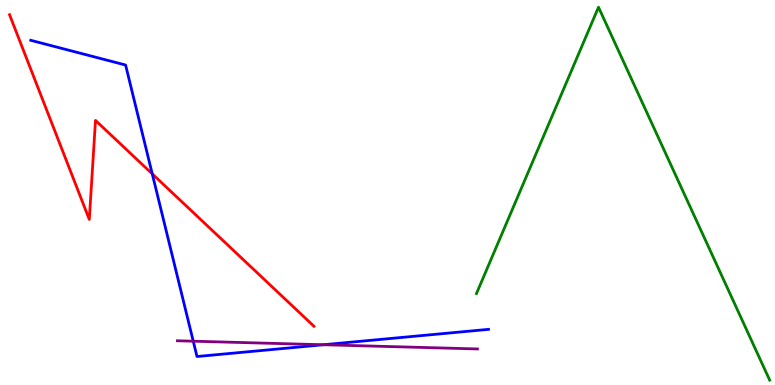[{'lines': ['blue', 'red'], 'intersections': [{'x': 1.96, 'y': 5.48}]}, {'lines': ['green', 'red'], 'intersections': []}, {'lines': ['purple', 'red'], 'intersections': []}, {'lines': ['blue', 'green'], 'intersections': []}, {'lines': ['blue', 'purple'], 'intersections': [{'x': 2.49, 'y': 1.14}, {'x': 4.17, 'y': 1.05}]}, {'lines': ['green', 'purple'], 'intersections': []}]